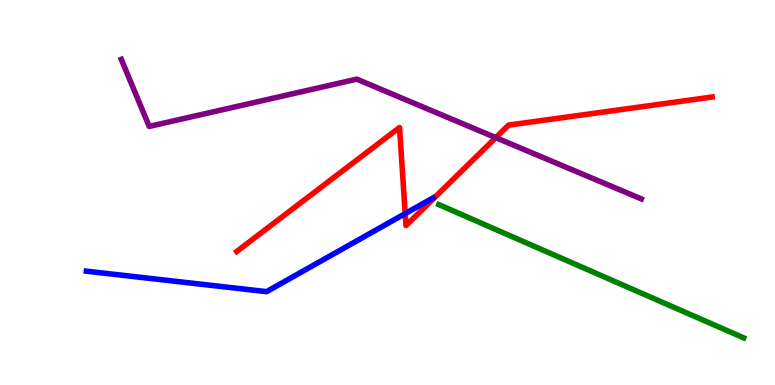[{'lines': ['blue', 'red'], 'intersections': [{'x': 5.23, 'y': 4.45}]}, {'lines': ['green', 'red'], 'intersections': []}, {'lines': ['purple', 'red'], 'intersections': [{'x': 6.4, 'y': 6.42}]}, {'lines': ['blue', 'green'], 'intersections': []}, {'lines': ['blue', 'purple'], 'intersections': []}, {'lines': ['green', 'purple'], 'intersections': []}]